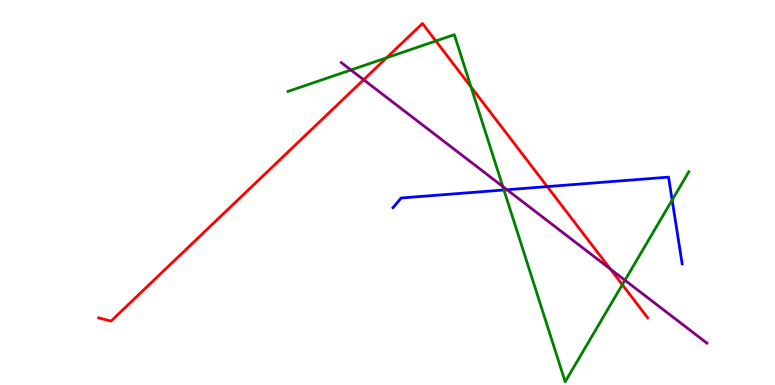[{'lines': ['blue', 'red'], 'intersections': [{'x': 7.06, 'y': 5.15}]}, {'lines': ['green', 'red'], 'intersections': [{'x': 4.99, 'y': 8.5}, {'x': 5.62, 'y': 8.94}, {'x': 6.08, 'y': 7.74}, {'x': 8.03, 'y': 2.61}]}, {'lines': ['purple', 'red'], 'intersections': [{'x': 4.69, 'y': 7.93}, {'x': 7.88, 'y': 3.01}]}, {'lines': ['blue', 'green'], 'intersections': [{'x': 6.5, 'y': 5.07}, {'x': 8.67, 'y': 4.8}]}, {'lines': ['blue', 'purple'], 'intersections': [{'x': 6.54, 'y': 5.07}]}, {'lines': ['green', 'purple'], 'intersections': [{'x': 4.53, 'y': 8.18}, {'x': 6.49, 'y': 5.16}, {'x': 8.06, 'y': 2.72}]}]